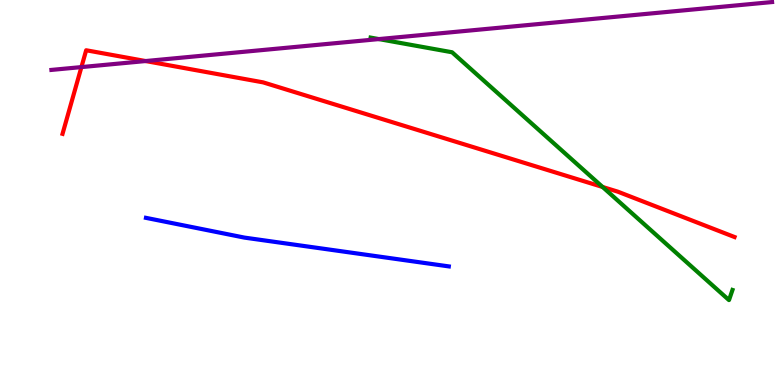[{'lines': ['blue', 'red'], 'intersections': []}, {'lines': ['green', 'red'], 'intersections': [{'x': 7.78, 'y': 5.14}]}, {'lines': ['purple', 'red'], 'intersections': [{'x': 1.05, 'y': 8.26}, {'x': 1.88, 'y': 8.41}]}, {'lines': ['blue', 'green'], 'intersections': []}, {'lines': ['blue', 'purple'], 'intersections': []}, {'lines': ['green', 'purple'], 'intersections': [{'x': 4.89, 'y': 8.98}]}]